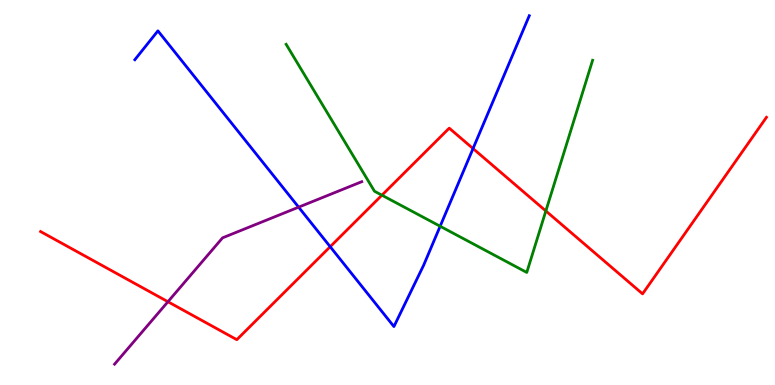[{'lines': ['blue', 'red'], 'intersections': [{'x': 4.26, 'y': 3.59}, {'x': 6.1, 'y': 6.14}]}, {'lines': ['green', 'red'], 'intersections': [{'x': 4.93, 'y': 4.93}, {'x': 7.04, 'y': 4.52}]}, {'lines': ['purple', 'red'], 'intersections': [{'x': 2.17, 'y': 2.16}]}, {'lines': ['blue', 'green'], 'intersections': [{'x': 5.68, 'y': 4.12}]}, {'lines': ['blue', 'purple'], 'intersections': [{'x': 3.85, 'y': 4.62}]}, {'lines': ['green', 'purple'], 'intersections': []}]